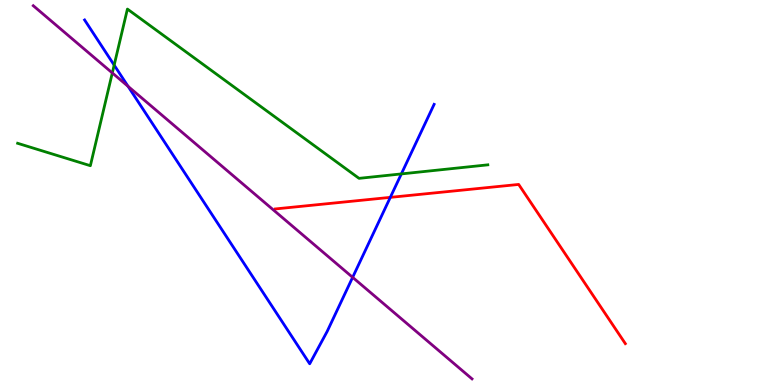[{'lines': ['blue', 'red'], 'intersections': [{'x': 5.04, 'y': 4.87}]}, {'lines': ['green', 'red'], 'intersections': []}, {'lines': ['purple', 'red'], 'intersections': []}, {'lines': ['blue', 'green'], 'intersections': [{'x': 1.47, 'y': 8.31}, {'x': 5.18, 'y': 5.48}]}, {'lines': ['blue', 'purple'], 'intersections': [{'x': 1.65, 'y': 7.76}, {'x': 4.55, 'y': 2.8}]}, {'lines': ['green', 'purple'], 'intersections': [{'x': 1.45, 'y': 8.11}]}]